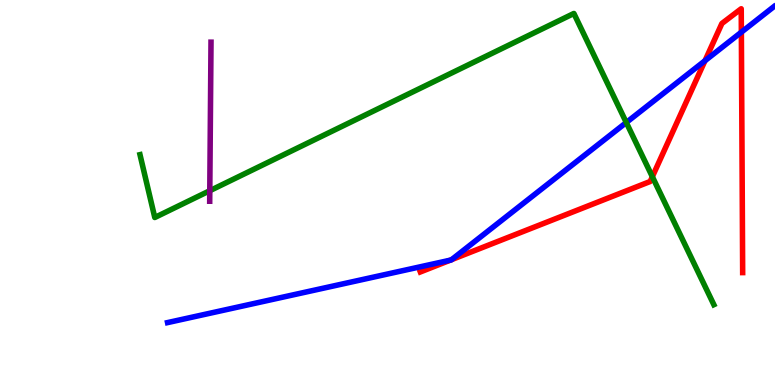[{'lines': ['blue', 'red'], 'intersections': [{'x': 5.81, 'y': 3.24}, {'x': 5.83, 'y': 3.26}, {'x': 9.1, 'y': 8.42}, {'x': 9.57, 'y': 9.16}]}, {'lines': ['green', 'red'], 'intersections': [{'x': 8.42, 'y': 5.41}]}, {'lines': ['purple', 'red'], 'intersections': []}, {'lines': ['blue', 'green'], 'intersections': [{'x': 8.08, 'y': 6.82}]}, {'lines': ['blue', 'purple'], 'intersections': []}, {'lines': ['green', 'purple'], 'intersections': [{'x': 2.71, 'y': 5.05}]}]